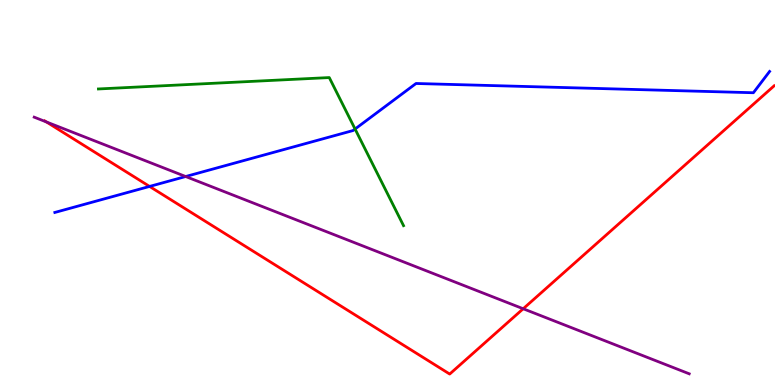[{'lines': ['blue', 'red'], 'intersections': [{'x': 1.93, 'y': 5.16}]}, {'lines': ['green', 'red'], 'intersections': []}, {'lines': ['purple', 'red'], 'intersections': [{'x': 0.6, 'y': 6.83}, {'x': 6.75, 'y': 1.98}]}, {'lines': ['blue', 'green'], 'intersections': [{'x': 4.58, 'y': 6.65}]}, {'lines': ['blue', 'purple'], 'intersections': [{'x': 2.4, 'y': 5.42}]}, {'lines': ['green', 'purple'], 'intersections': []}]